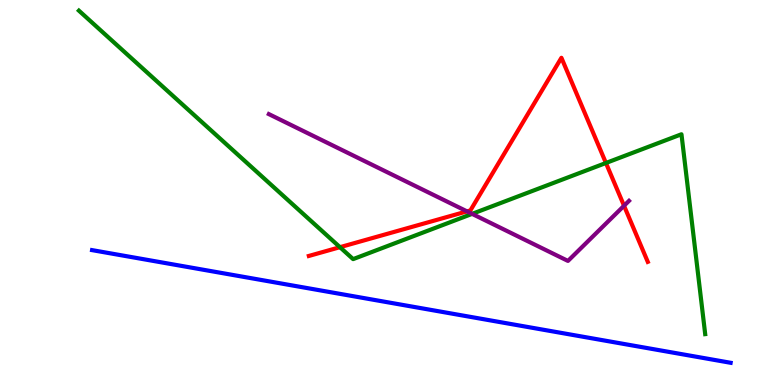[{'lines': ['blue', 'red'], 'intersections': []}, {'lines': ['green', 'red'], 'intersections': [{'x': 4.39, 'y': 3.58}, {'x': 7.82, 'y': 5.77}]}, {'lines': ['purple', 'red'], 'intersections': [{'x': 6.03, 'y': 4.51}, {'x': 8.05, 'y': 4.66}]}, {'lines': ['blue', 'green'], 'intersections': []}, {'lines': ['blue', 'purple'], 'intersections': []}, {'lines': ['green', 'purple'], 'intersections': [{'x': 6.09, 'y': 4.44}]}]